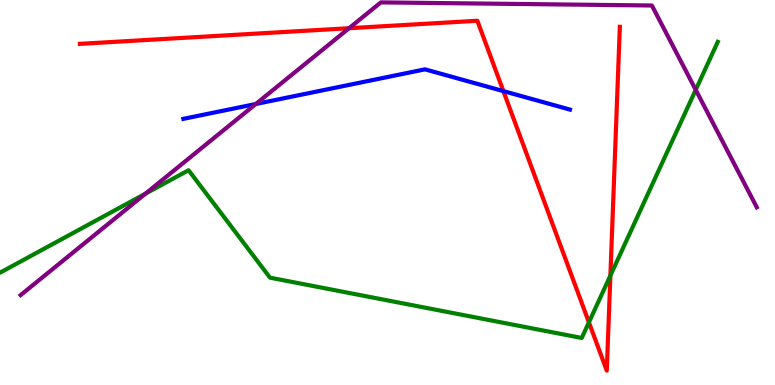[{'lines': ['blue', 'red'], 'intersections': [{'x': 6.5, 'y': 7.63}]}, {'lines': ['green', 'red'], 'intersections': [{'x': 7.6, 'y': 1.63}, {'x': 7.88, 'y': 2.84}]}, {'lines': ['purple', 'red'], 'intersections': [{'x': 4.5, 'y': 9.27}]}, {'lines': ['blue', 'green'], 'intersections': []}, {'lines': ['blue', 'purple'], 'intersections': [{'x': 3.3, 'y': 7.3}]}, {'lines': ['green', 'purple'], 'intersections': [{'x': 1.88, 'y': 4.97}, {'x': 8.98, 'y': 7.67}]}]